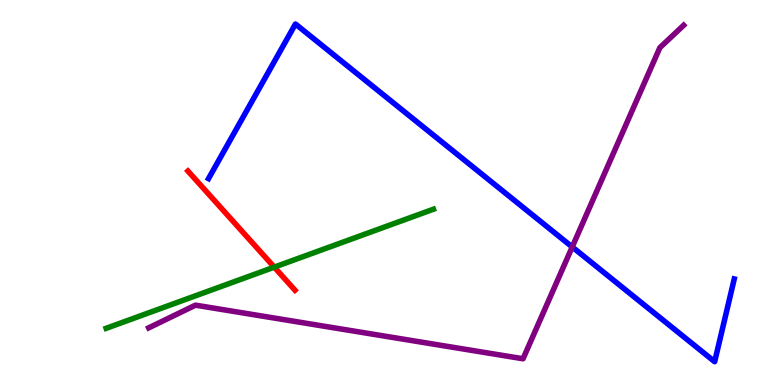[{'lines': ['blue', 'red'], 'intersections': []}, {'lines': ['green', 'red'], 'intersections': [{'x': 3.54, 'y': 3.06}]}, {'lines': ['purple', 'red'], 'intersections': []}, {'lines': ['blue', 'green'], 'intersections': []}, {'lines': ['blue', 'purple'], 'intersections': [{'x': 7.38, 'y': 3.59}]}, {'lines': ['green', 'purple'], 'intersections': []}]